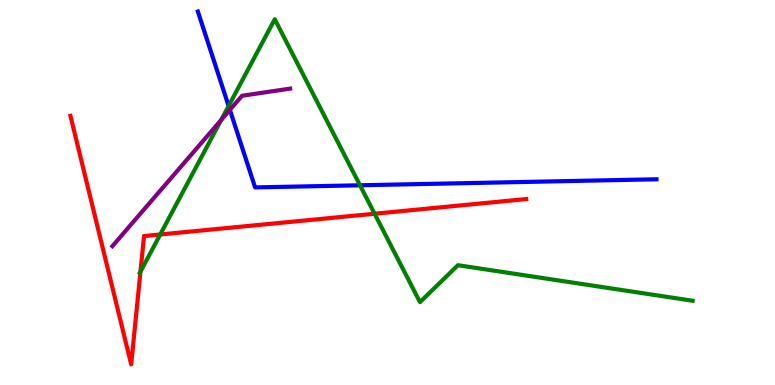[{'lines': ['blue', 'red'], 'intersections': []}, {'lines': ['green', 'red'], 'intersections': [{'x': 1.81, 'y': 2.94}, {'x': 2.07, 'y': 3.91}, {'x': 4.83, 'y': 4.45}]}, {'lines': ['purple', 'red'], 'intersections': []}, {'lines': ['blue', 'green'], 'intersections': [{'x': 2.95, 'y': 7.25}, {'x': 4.65, 'y': 5.19}]}, {'lines': ['blue', 'purple'], 'intersections': [{'x': 2.97, 'y': 7.15}]}, {'lines': ['green', 'purple'], 'intersections': [{'x': 2.85, 'y': 6.88}]}]